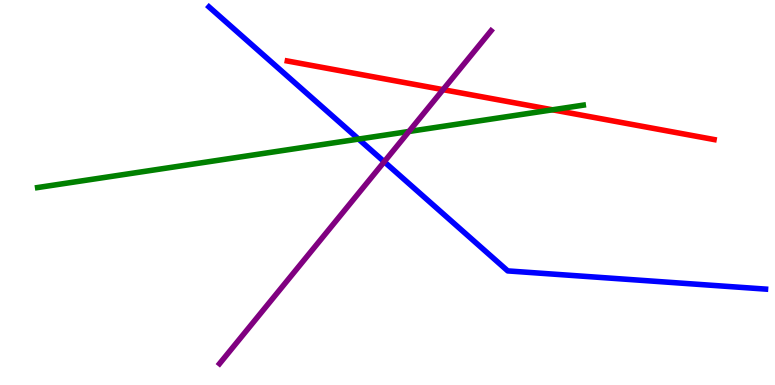[{'lines': ['blue', 'red'], 'intersections': []}, {'lines': ['green', 'red'], 'intersections': [{'x': 7.13, 'y': 7.15}]}, {'lines': ['purple', 'red'], 'intersections': [{'x': 5.72, 'y': 7.67}]}, {'lines': ['blue', 'green'], 'intersections': [{'x': 4.63, 'y': 6.39}]}, {'lines': ['blue', 'purple'], 'intersections': [{'x': 4.96, 'y': 5.8}]}, {'lines': ['green', 'purple'], 'intersections': [{'x': 5.28, 'y': 6.58}]}]